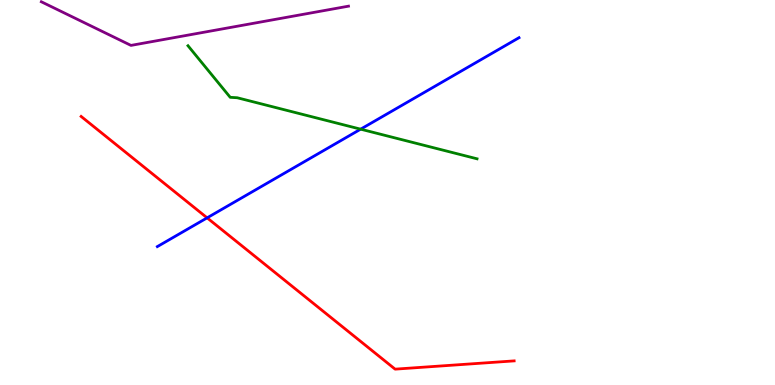[{'lines': ['blue', 'red'], 'intersections': [{'x': 2.67, 'y': 4.34}]}, {'lines': ['green', 'red'], 'intersections': []}, {'lines': ['purple', 'red'], 'intersections': []}, {'lines': ['blue', 'green'], 'intersections': [{'x': 4.65, 'y': 6.64}]}, {'lines': ['blue', 'purple'], 'intersections': []}, {'lines': ['green', 'purple'], 'intersections': []}]